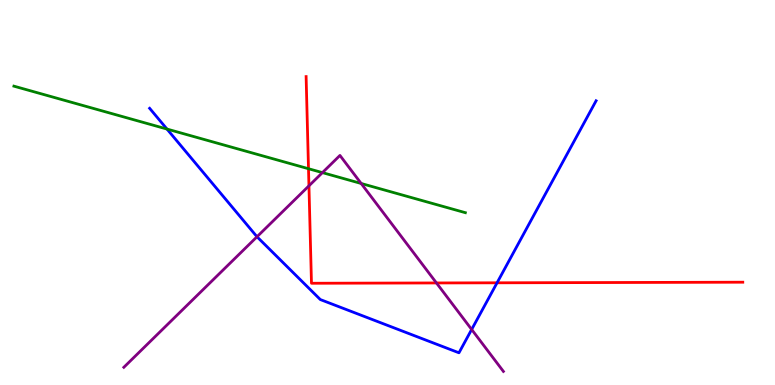[{'lines': ['blue', 'red'], 'intersections': [{'x': 6.41, 'y': 2.65}]}, {'lines': ['green', 'red'], 'intersections': [{'x': 3.98, 'y': 5.62}]}, {'lines': ['purple', 'red'], 'intersections': [{'x': 3.99, 'y': 5.17}, {'x': 5.63, 'y': 2.65}]}, {'lines': ['blue', 'green'], 'intersections': [{'x': 2.15, 'y': 6.65}]}, {'lines': ['blue', 'purple'], 'intersections': [{'x': 3.32, 'y': 3.85}, {'x': 6.09, 'y': 1.44}]}, {'lines': ['green', 'purple'], 'intersections': [{'x': 4.16, 'y': 5.52}, {'x': 4.66, 'y': 5.23}]}]